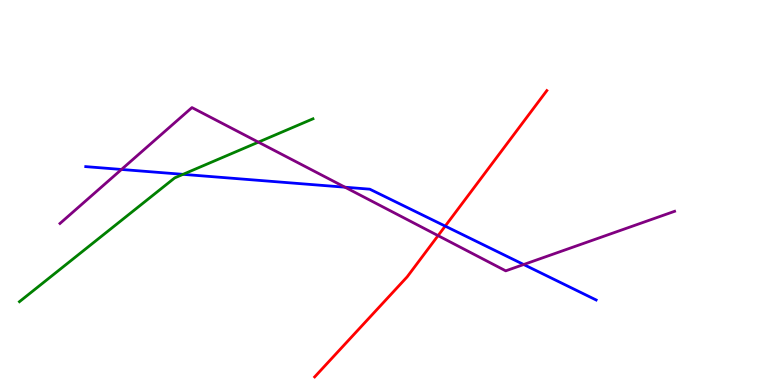[{'lines': ['blue', 'red'], 'intersections': [{'x': 5.74, 'y': 4.13}]}, {'lines': ['green', 'red'], 'intersections': []}, {'lines': ['purple', 'red'], 'intersections': [{'x': 5.65, 'y': 3.88}]}, {'lines': ['blue', 'green'], 'intersections': [{'x': 2.36, 'y': 5.47}]}, {'lines': ['blue', 'purple'], 'intersections': [{'x': 1.57, 'y': 5.6}, {'x': 4.45, 'y': 5.14}, {'x': 6.76, 'y': 3.13}]}, {'lines': ['green', 'purple'], 'intersections': [{'x': 3.33, 'y': 6.31}]}]